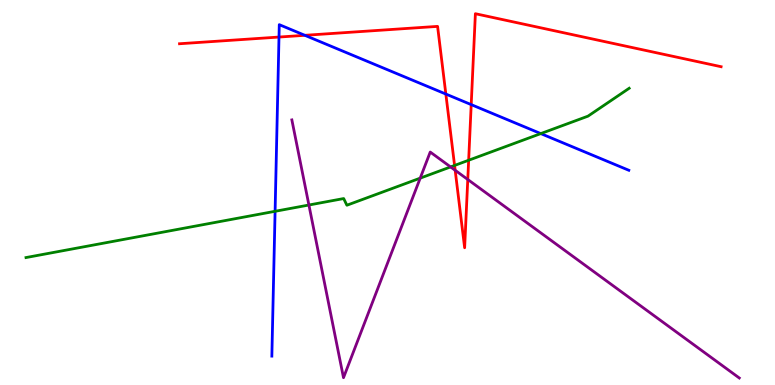[{'lines': ['blue', 'red'], 'intersections': [{'x': 3.6, 'y': 9.04}, {'x': 3.93, 'y': 9.08}, {'x': 5.75, 'y': 7.56}, {'x': 6.08, 'y': 7.28}]}, {'lines': ['green', 'red'], 'intersections': [{'x': 5.87, 'y': 5.7}, {'x': 6.05, 'y': 5.84}]}, {'lines': ['purple', 'red'], 'intersections': [{'x': 5.87, 'y': 5.58}, {'x': 6.04, 'y': 5.34}]}, {'lines': ['blue', 'green'], 'intersections': [{'x': 3.55, 'y': 4.51}, {'x': 6.98, 'y': 6.53}]}, {'lines': ['blue', 'purple'], 'intersections': []}, {'lines': ['green', 'purple'], 'intersections': [{'x': 3.99, 'y': 4.67}, {'x': 5.42, 'y': 5.37}, {'x': 5.81, 'y': 5.66}]}]